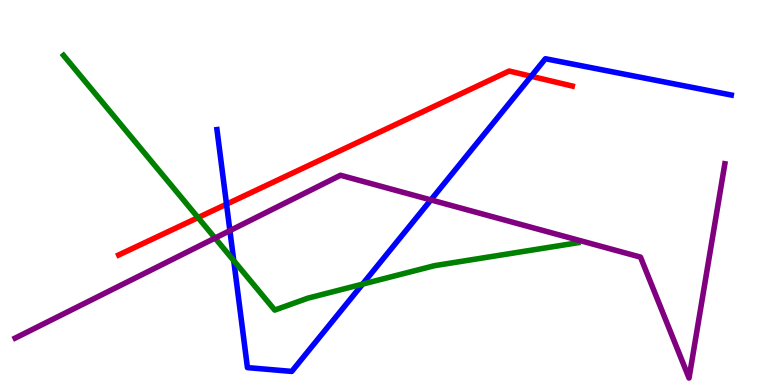[{'lines': ['blue', 'red'], 'intersections': [{'x': 2.92, 'y': 4.7}, {'x': 6.85, 'y': 8.02}]}, {'lines': ['green', 'red'], 'intersections': [{'x': 2.56, 'y': 4.35}]}, {'lines': ['purple', 'red'], 'intersections': []}, {'lines': ['blue', 'green'], 'intersections': [{'x': 3.02, 'y': 3.23}, {'x': 4.68, 'y': 2.62}]}, {'lines': ['blue', 'purple'], 'intersections': [{'x': 2.97, 'y': 4.01}, {'x': 5.56, 'y': 4.81}]}, {'lines': ['green', 'purple'], 'intersections': [{'x': 2.77, 'y': 3.82}]}]